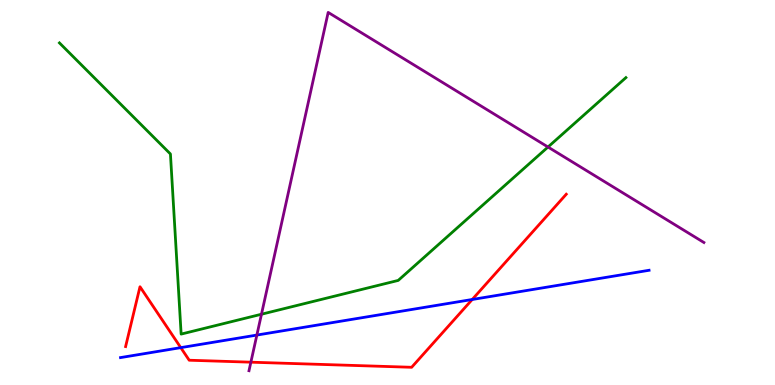[{'lines': ['blue', 'red'], 'intersections': [{'x': 2.33, 'y': 0.97}, {'x': 6.09, 'y': 2.22}]}, {'lines': ['green', 'red'], 'intersections': []}, {'lines': ['purple', 'red'], 'intersections': [{'x': 3.24, 'y': 0.593}]}, {'lines': ['blue', 'green'], 'intersections': []}, {'lines': ['blue', 'purple'], 'intersections': [{'x': 3.31, 'y': 1.3}]}, {'lines': ['green', 'purple'], 'intersections': [{'x': 3.37, 'y': 1.84}, {'x': 7.07, 'y': 6.18}]}]